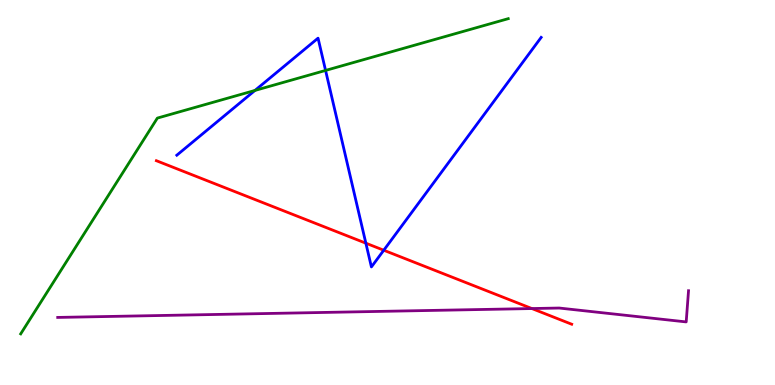[{'lines': ['blue', 'red'], 'intersections': [{'x': 4.72, 'y': 3.68}, {'x': 4.95, 'y': 3.5}]}, {'lines': ['green', 'red'], 'intersections': []}, {'lines': ['purple', 'red'], 'intersections': [{'x': 6.86, 'y': 1.99}]}, {'lines': ['blue', 'green'], 'intersections': [{'x': 3.29, 'y': 7.65}, {'x': 4.2, 'y': 8.17}]}, {'lines': ['blue', 'purple'], 'intersections': []}, {'lines': ['green', 'purple'], 'intersections': []}]